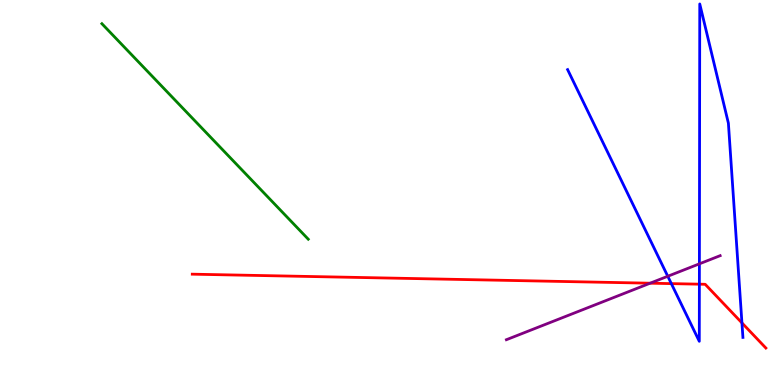[{'lines': ['blue', 'red'], 'intersections': [{'x': 8.66, 'y': 2.63}, {'x': 9.02, 'y': 2.62}, {'x': 9.57, 'y': 1.61}]}, {'lines': ['green', 'red'], 'intersections': []}, {'lines': ['purple', 'red'], 'intersections': [{'x': 8.39, 'y': 2.64}]}, {'lines': ['blue', 'green'], 'intersections': []}, {'lines': ['blue', 'purple'], 'intersections': [{'x': 8.62, 'y': 2.82}, {'x': 9.02, 'y': 3.15}]}, {'lines': ['green', 'purple'], 'intersections': []}]